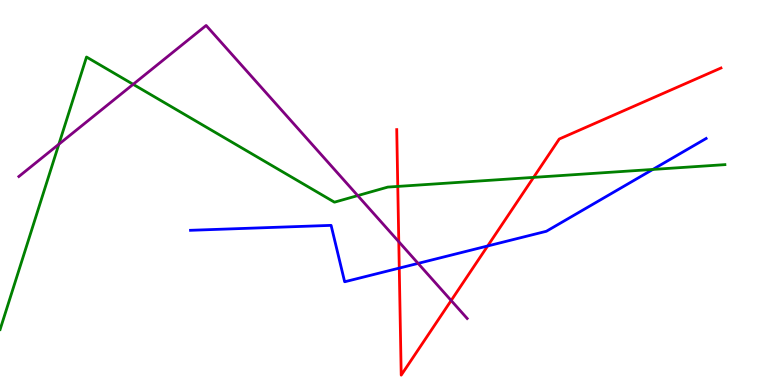[{'lines': ['blue', 'red'], 'intersections': [{'x': 5.15, 'y': 3.04}, {'x': 6.29, 'y': 3.61}]}, {'lines': ['green', 'red'], 'intersections': [{'x': 5.13, 'y': 5.16}, {'x': 6.88, 'y': 5.39}]}, {'lines': ['purple', 'red'], 'intersections': [{'x': 5.15, 'y': 3.72}, {'x': 5.82, 'y': 2.19}]}, {'lines': ['blue', 'green'], 'intersections': [{'x': 8.42, 'y': 5.6}]}, {'lines': ['blue', 'purple'], 'intersections': [{'x': 5.39, 'y': 3.16}]}, {'lines': ['green', 'purple'], 'intersections': [{'x': 0.759, 'y': 6.25}, {'x': 1.72, 'y': 7.81}, {'x': 4.62, 'y': 4.92}]}]